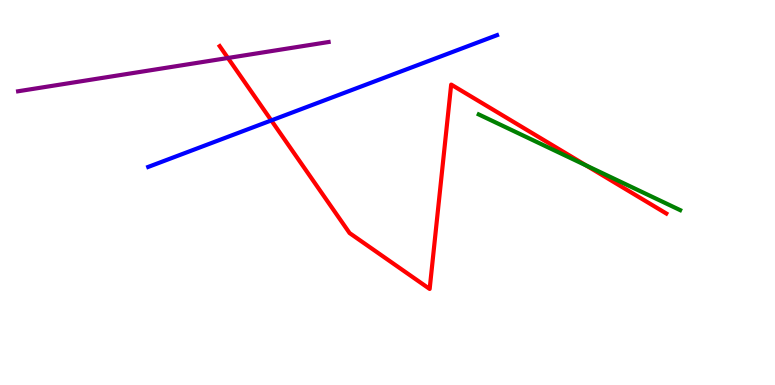[{'lines': ['blue', 'red'], 'intersections': [{'x': 3.5, 'y': 6.87}]}, {'lines': ['green', 'red'], 'intersections': [{'x': 7.56, 'y': 5.7}]}, {'lines': ['purple', 'red'], 'intersections': [{'x': 2.94, 'y': 8.49}]}, {'lines': ['blue', 'green'], 'intersections': []}, {'lines': ['blue', 'purple'], 'intersections': []}, {'lines': ['green', 'purple'], 'intersections': []}]